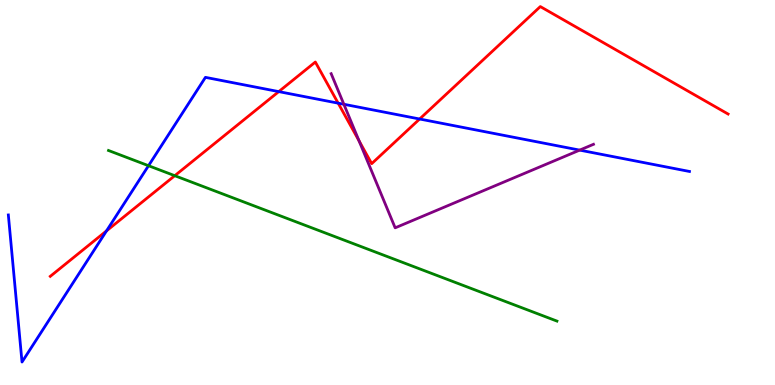[{'lines': ['blue', 'red'], 'intersections': [{'x': 1.37, 'y': 4.0}, {'x': 3.6, 'y': 7.62}, {'x': 4.36, 'y': 7.32}, {'x': 5.41, 'y': 6.91}]}, {'lines': ['green', 'red'], 'intersections': [{'x': 2.26, 'y': 5.44}]}, {'lines': ['purple', 'red'], 'intersections': [{'x': 4.63, 'y': 6.34}]}, {'lines': ['blue', 'green'], 'intersections': [{'x': 1.92, 'y': 5.7}]}, {'lines': ['blue', 'purple'], 'intersections': [{'x': 4.44, 'y': 7.29}, {'x': 7.48, 'y': 6.1}]}, {'lines': ['green', 'purple'], 'intersections': []}]